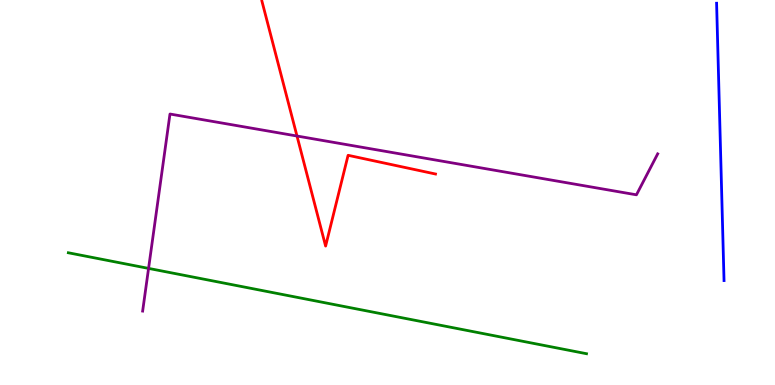[{'lines': ['blue', 'red'], 'intersections': []}, {'lines': ['green', 'red'], 'intersections': []}, {'lines': ['purple', 'red'], 'intersections': [{'x': 3.83, 'y': 6.47}]}, {'lines': ['blue', 'green'], 'intersections': []}, {'lines': ['blue', 'purple'], 'intersections': []}, {'lines': ['green', 'purple'], 'intersections': [{'x': 1.92, 'y': 3.03}]}]